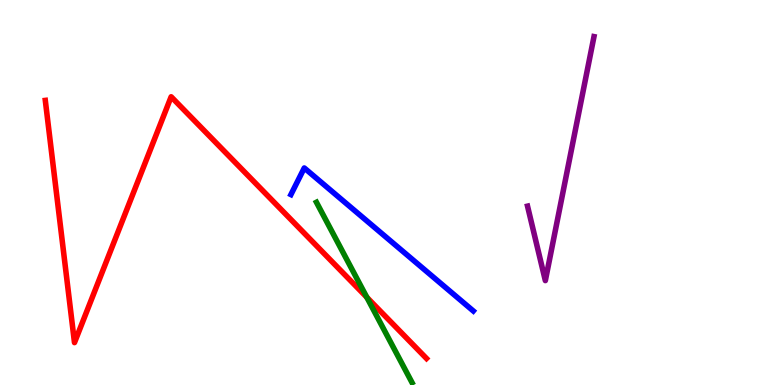[{'lines': ['blue', 'red'], 'intersections': []}, {'lines': ['green', 'red'], 'intersections': [{'x': 4.73, 'y': 2.28}]}, {'lines': ['purple', 'red'], 'intersections': []}, {'lines': ['blue', 'green'], 'intersections': []}, {'lines': ['blue', 'purple'], 'intersections': []}, {'lines': ['green', 'purple'], 'intersections': []}]